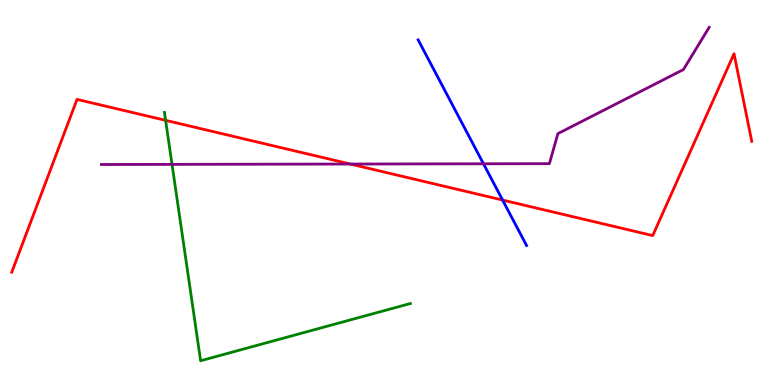[{'lines': ['blue', 'red'], 'intersections': [{'x': 6.49, 'y': 4.8}]}, {'lines': ['green', 'red'], 'intersections': [{'x': 2.14, 'y': 6.87}]}, {'lines': ['purple', 'red'], 'intersections': [{'x': 4.52, 'y': 5.74}]}, {'lines': ['blue', 'green'], 'intersections': []}, {'lines': ['blue', 'purple'], 'intersections': [{'x': 6.24, 'y': 5.75}]}, {'lines': ['green', 'purple'], 'intersections': [{'x': 2.22, 'y': 5.73}]}]